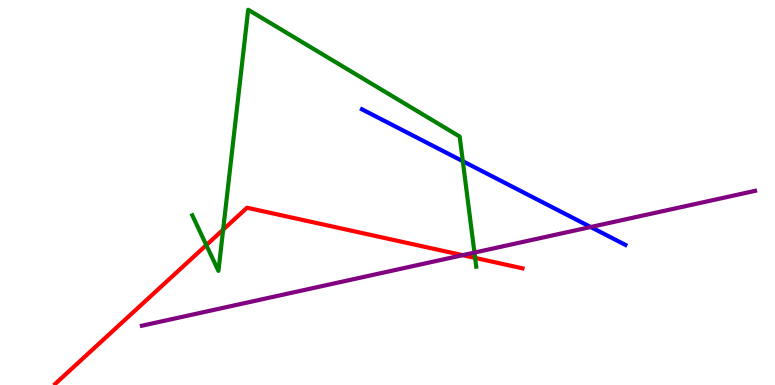[{'lines': ['blue', 'red'], 'intersections': []}, {'lines': ['green', 'red'], 'intersections': [{'x': 2.66, 'y': 3.63}, {'x': 2.88, 'y': 4.03}, {'x': 6.13, 'y': 3.3}]}, {'lines': ['purple', 'red'], 'intersections': [{'x': 5.97, 'y': 3.37}]}, {'lines': ['blue', 'green'], 'intersections': [{'x': 5.97, 'y': 5.81}]}, {'lines': ['blue', 'purple'], 'intersections': [{'x': 7.62, 'y': 4.1}]}, {'lines': ['green', 'purple'], 'intersections': [{'x': 6.12, 'y': 3.44}]}]